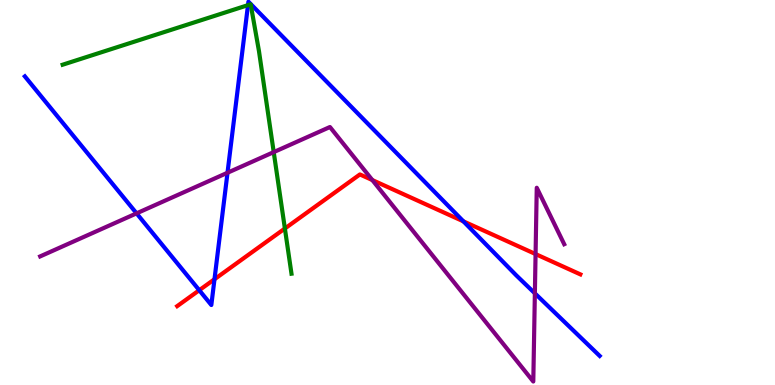[{'lines': ['blue', 'red'], 'intersections': [{'x': 2.57, 'y': 2.46}, {'x': 2.77, 'y': 2.75}, {'x': 5.98, 'y': 4.25}]}, {'lines': ['green', 'red'], 'intersections': [{'x': 3.68, 'y': 4.06}]}, {'lines': ['purple', 'red'], 'intersections': [{'x': 4.8, 'y': 5.32}, {'x': 6.91, 'y': 3.4}]}, {'lines': ['blue', 'green'], 'intersections': [{'x': 3.2, 'y': 9.87}]}, {'lines': ['blue', 'purple'], 'intersections': [{'x': 1.76, 'y': 4.46}, {'x': 2.94, 'y': 5.51}, {'x': 6.9, 'y': 2.38}]}, {'lines': ['green', 'purple'], 'intersections': [{'x': 3.53, 'y': 6.05}]}]